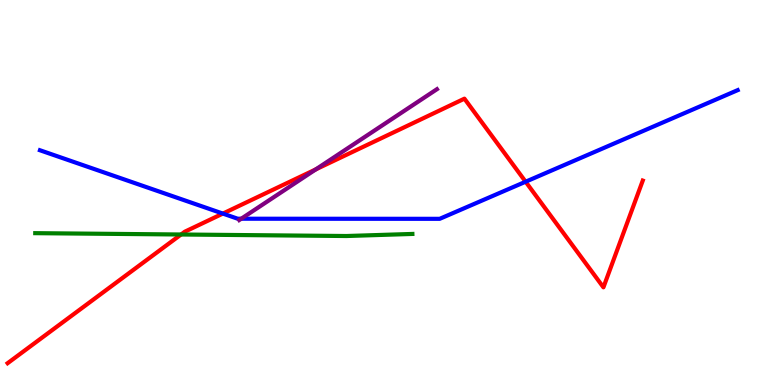[{'lines': ['blue', 'red'], 'intersections': [{'x': 2.88, 'y': 4.45}, {'x': 6.78, 'y': 5.28}]}, {'lines': ['green', 'red'], 'intersections': [{'x': 2.34, 'y': 3.91}]}, {'lines': ['purple', 'red'], 'intersections': [{'x': 4.07, 'y': 5.6}]}, {'lines': ['blue', 'green'], 'intersections': []}, {'lines': ['blue', 'purple'], 'intersections': [{'x': 3.11, 'y': 4.32}]}, {'lines': ['green', 'purple'], 'intersections': []}]